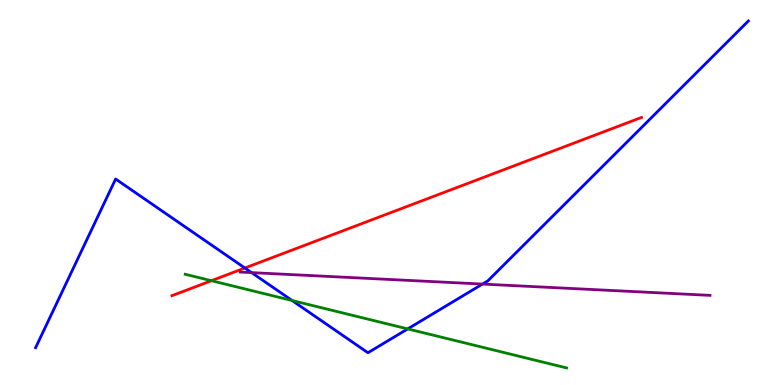[{'lines': ['blue', 'red'], 'intersections': [{'x': 3.16, 'y': 3.04}]}, {'lines': ['green', 'red'], 'intersections': [{'x': 2.73, 'y': 2.71}]}, {'lines': ['purple', 'red'], 'intersections': []}, {'lines': ['blue', 'green'], 'intersections': [{'x': 3.77, 'y': 2.19}, {'x': 5.26, 'y': 1.46}]}, {'lines': ['blue', 'purple'], 'intersections': [{'x': 3.25, 'y': 2.92}, {'x': 6.23, 'y': 2.62}]}, {'lines': ['green', 'purple'], 'intersections': []}]